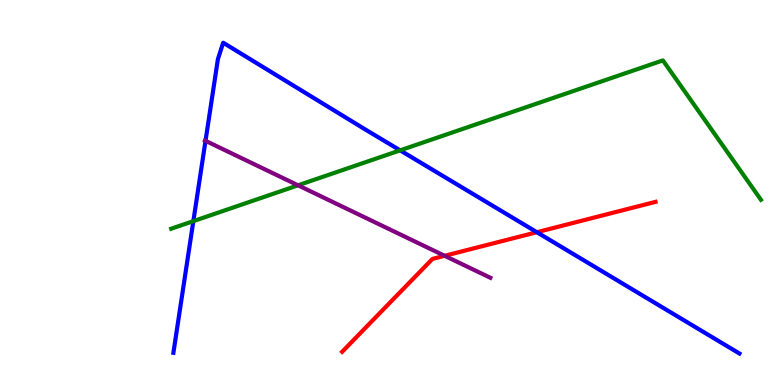[{'lines': ['blue', 'red'], 'intersections': [{'x': 6.93, 'y': 3.97}]}, {'lines': ['green', 'red'], 'intersections': []}, {'lines': ['purple', 'red'], 'intersections': [{'x': 5.74, 'y': 3.36}]}, {'lines': ['blue', 'green'], 'intersections': [{'x': 2.49, 'y': 4.26}, {'x': 5.16, 'y': 6.09}]}, {'lines': ['blue', 'purple'], 'intersections': [{'x': 2.65, 'y': 6.34}]}, {'lines': ['green', 'purple'], 'intersections': [{'x': 3.85, 'y': 5.19}]}]